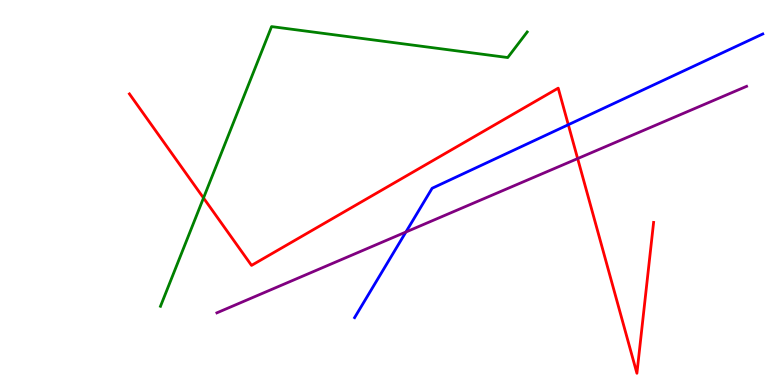[{'lines': ['blue', 'red'], 'intersections': [{'x': 7.33, 'y': 6.76}]}, {'lines': ['green', 'red'], 'intersections': [{'x': 2.63, 'y': 4.86}]}, {'lines': ['purple', 'red'], 'intersections': [{'x': 7.45, 'y': 5.88}]}, {'lines': ['blue', 'green'], 'intersections': []}, {'lines': ['blue', 'purple'], 'intersections': [{'x': 5.24, 'y': 3.97}]}, {'lines': ['green', 'purple'], 'intersections': []}]